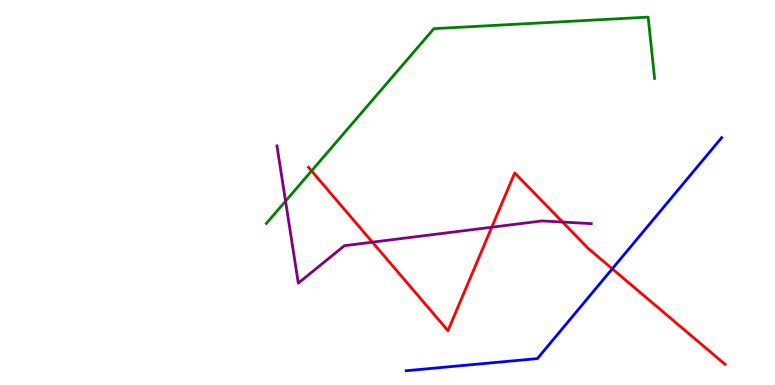[{'lines': ['blue', 'red'], 'intersections': [{'x': 7.9, 'y': 3.02}]}, {'lines': ['green', 'red'], 'intersections': [{'x': 4.02, 'y': 5.56}]}, {'lines': ['purple', 'red'], 'intersections': [{'x': 4.81, 'y': 3.71}, {'x': 6.35, 'y': 4.1}, {'x': 7.26, 'y': 4.23}]}, {'lines': ['blue', 'green'], 'intersections': []}, {'lines': ['blue', 'purple'], 'intersections': []}, {'lines': ['green', 'purple'], 'intersections': [{'x': 3.68, 'y': 4.78}]}]